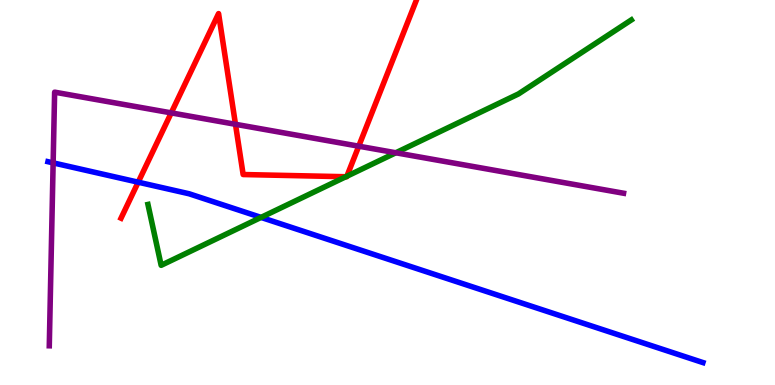[{'lines': ['blue', 'red'], 'intersections': [{'x': 1.78, 'y': 5.27}]}, {'lines': ['green', 'red'], 'intersections': [{'x': 4.46, 'y': 5.41}, {'x': 4.48, 'y': 5.42}]}, {'lines': ['purple', 'red'], 'intersections': [{'x': 2.21, 'y': 7.07}, {'x': 3.04, 'y': 6.77}, {'x': 4.63, 'y': 6.2}]}, {'lines': ['blue', 'green'], 'intersections': [{'x': 3.37, 'y': 4.35}]}, {'lines': ['blue', 'purple'], 'intersections': [{'x': 0.686, 'y': 5.77}]}, {'lines': ['green', 'purple'], 'intersections': [{'x': 5.11, 'y': 6.03}]}]